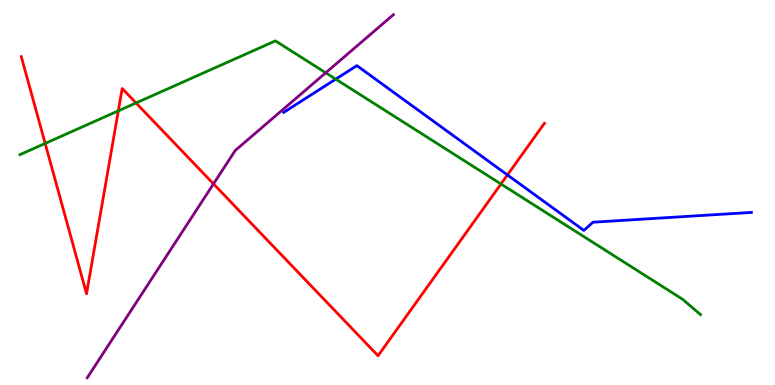[{'lines': ['blue', 'red'], 'intersections': [{'x': 6.55, 'y': 5.46}]}, {'lines': ['green', 'red'], 'intersections': [{'x': 0.583, 'y': 6.27}, {'x': 1.53, 'y': 7.12}, {'x': 1.76, 'y': 7.33}, {'x': 6.46, 'y': 5.22}]}, {'lines': ['purple', 'red'], 'intersections': [{'x': 2.75, 'y': 5.22}]}, {'lines': ['blue', 'green'], 'intersections': [{'x': 4.33, 'y': 7.94}]}, {'lines': ['blue', 'purple'], 'intersections': []}, {'lines': ['green', 'purple'], 'intersections': [{'x': 4.2, 'y': 8.11}]}]